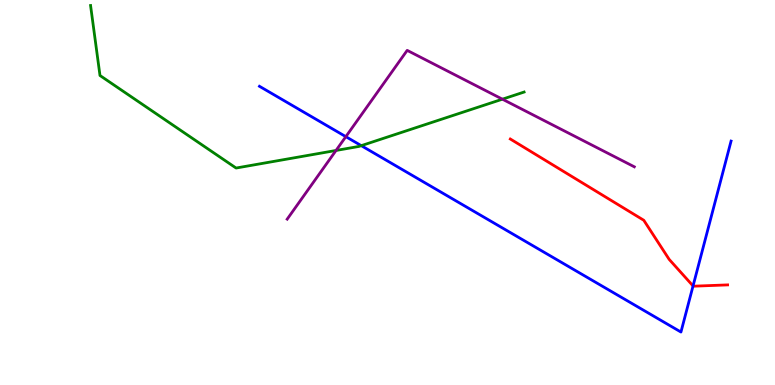[{'lines': ['blue', 'red'], 'intersections': [{'x': 8.94, 'y': 2.57}]}, {'lines': ['green', 'red'], 'intersections': []}, {'lines': ['purple', 'red'], 'intersections': []}, {'lines': ['blue', 'green'], 'intersections': [{'x': 4.66, 'y': 6.22}]}, {'lines': ['blue', 'purple'], 'intersections': [{'x': 4.46, 'y': 6.45}]}, {'lines': ['green', 'purple'], 'intersections': [{'x': 4.34, 'y': 6.09}, {'x': 6.48, 'y': 7.42}]}]